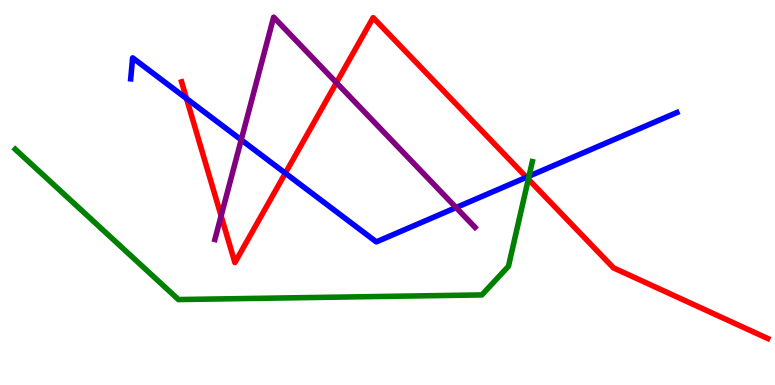[{'lines': ['blue', 'red'], 'intersections': [{'x': 2.41, 'y': 7.44}, {'x': 3.68, 'y': 5.5}, {'x': 6.79, 'y': 5.4}]}, {'lines': ['green', 'red'], 'intersections': [{'x': 6.82, 'y': 5.35}]}, {'lines': ['purple', 'red'], 'intersections': [{'x': 2.85, 'y': 4.39}, {'x': 4.34, 'y': 7.85}]}, {'lines': ['blue', 'green'], 'intersections': [{'x': 6.83, 'y': 5.42}]}, {'lines': ['blue', 'purple'], 'intersections': [{'x': 3.11, 'y': 6.37}, {'x': 5.88, 'y': 4.61}]}, {'lines': ['green', 'purple'], 'intersections': []}]